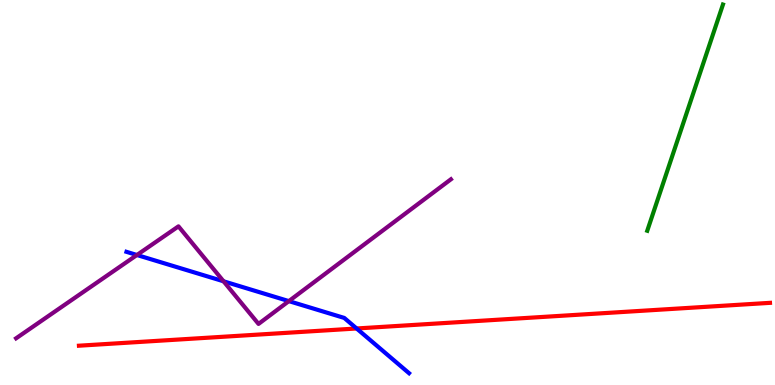[{'lines': ['blue', 'red'], 'intersections': [{'x': 4.6, 'y': 1.47}]}, {'lines': ['green', 'red'], 'intersections': []}, {'lines': ['purple', 'red'], 'intersections': []}, {'lines': ['blue', 'green'], 'intersections': []}, {'lines': ['blue', 'purple'], 'intersections': [{'x': 1.77, 'y': 3.38}, {'x': 2.88, 'y': 2.69}, {'x': 3.73, 'y': 2.18}]}, {'lines': ['green', 'purple'], 'intersections': []}]